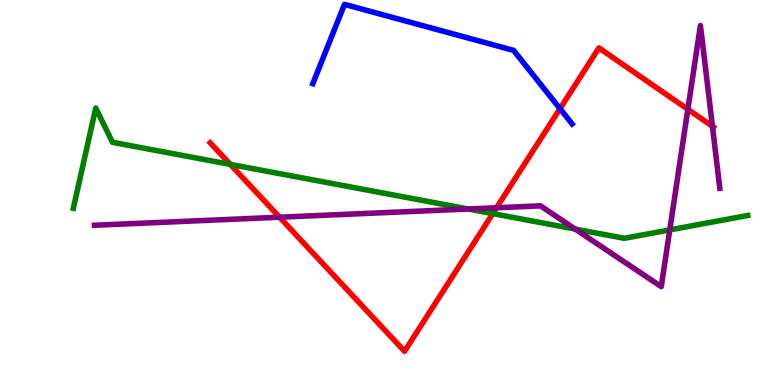[{'lines': ['blue', 'red'], 'intersections': [{'x': 7.23, 'y': 7.18}]}, {'lines': ['green', 'red'], 'intersections': [{'x': 2.97, 'y': 5.73}, {'x': 6.36, 'y': 4.45}]}, {'lines': ['purple', 'red'], 'intersections': [{'x': 3.61, 'y': 4.36}, {'x': 6.41, 'y': 4.6}, {'x': 8.88, 'y': 7.16}, {'x': 9.19, 'y': 6.72}]}, {'lines': ['blue', 'green'], 'intersections': []}, {'lines': ['blue', 'purple'], 'intersections': []}, {'lines': ['green', 'purple'], 'intersections': [{'x': 6.04, 'y': 4.57}, {'x': 7.42, 'y': 4.05}, {'x': 8.64, 'y': 4.03}]}]